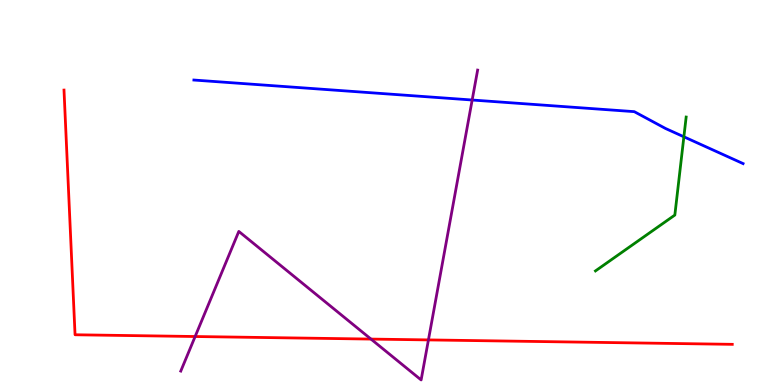[{'lines': ['blue', 'red'], 'intersections': []}, {'lines': ['green', 'red'], 'intersections': []}, {'lines': ['purple', 'red'], 'intersections': [{'x': 2.52, 'y': 1.26}, {'x': 4.79, 'y': 1.19}, {'x': 5.53, 'y': 1.17}]}, {'lines': ['blue', 'green'], 'intersections': [{'x': 8.82, 'y': 6.45}]}, {'lines': ['blue', 'purple'], 'intersections': [{'x': 6.09, 'y': 7.4}]}, {'lines': ['green', 'purple'], 'intersections': []}]